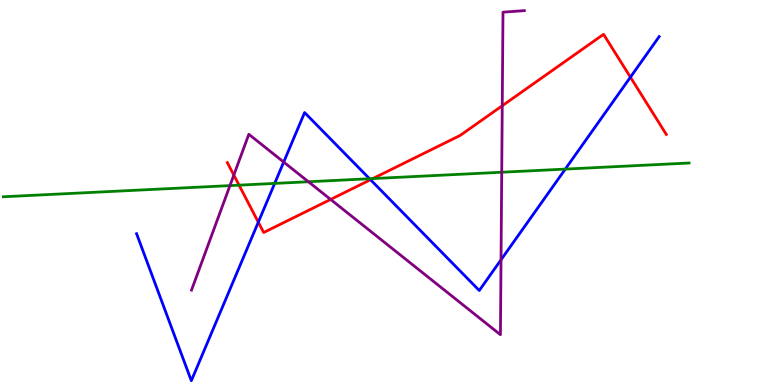[{'lines': ['blue', 'red'], 'intersections': [{'x': 3.33, 'y': 4.23}, {'x': 4.78, 'y': 5.33}, {'x': 8.13, 'y': 8.0}]}, {'lines': ['green', 'red'], 'intersections': [{'x': 3.08, 'y': 5.19}, {'x': 4.81, 'y': 5.36}]}, {'lines': ['purple', 'red'], 'intersections': [{'x': 3.02, 'y': 5.45}, {'x': 4.27, 'y': 4.82}, {'x': 6.48, 'y': 7.25}]}, {'lines': ['blue', 'green'], 'intersections': [{'x': 3.54, 'y': 5.24}, {'x': 4.77, 'y': 5.36}, {'x': 7.29, 'y': 5.61}]}, {'lines': ['blue', 'purple'], 'intersections': [{'x': 3.66, 'y': 5.79}, {'x': 6.46, 'y': 3.25}]}, {'lines': ['green', 'purple'], 'intersections': [{'x': 2.97, 'y': 5.18}, {'x': 3.98, 'y': 5.28}, {'x': 6.47, 'y': 5.53}]}]